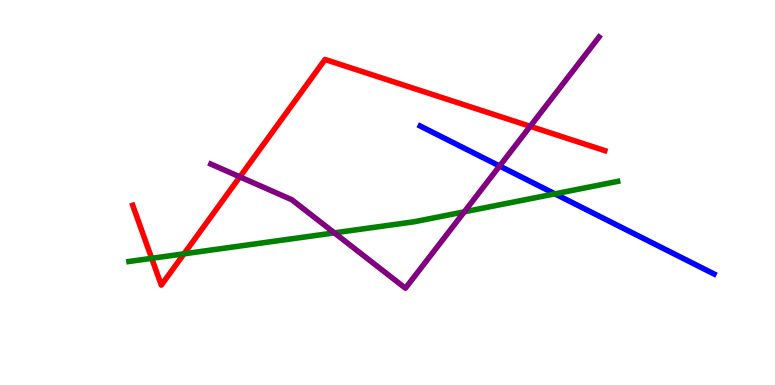[{'lines': ['blue', 'red'], 'intersections': []}, {'lines': ['green', 'red'], 'intersections': [{'x': 1.96, 'y': 3.29}, {'x': 2.37, 'y': 3.41}]}, {'lines': ['purple', 'red'], 'intersections': [{'x': 3.1, 'y': 5.41}, {'x': 6.84, 'y': 6.72}]}, {'lines': ['blue', 'green'], 'intersections': [{'x': 7.16, 'y': 4.97}]}, {'lines': ['blue', 'purple'], 'intersections': [{'x': 6.45, 'y': 5.69}]}, {'lines': ['green', 'purple'], 'intersections': [{'x': 4.31, 'y': 3.95}, {'x': 5.99, 'y': 4.5}]}]